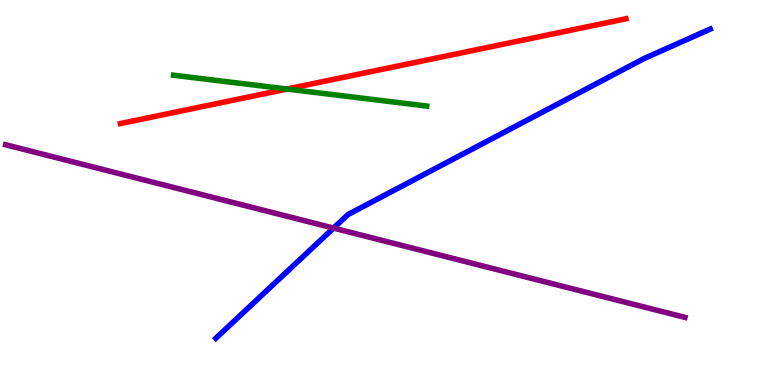[{'lines': ['blue', 'red'], 'intersections': []}, {'lines': ['green', 'red'], 'intersections': [{'x': 3.7, 'y': 7.69}]}, {'lines': ['purple', 'red'], 'intersections': []}, {'lines': ['blue', 'green'], 'intersections': []}, {'lines': ['blue', 'purple'], 'intersections': [{'x': 4.3, 'y': 4.08}]}, {'lines': ['green', 'purple'], 'intersections': []}]